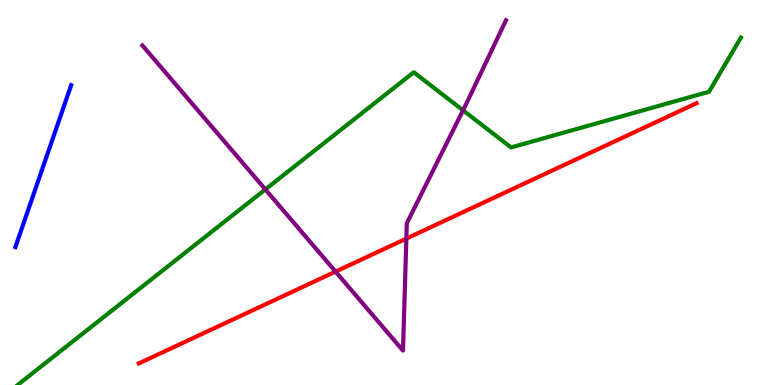[{'lines': ['blue', 'red'], 'intersections': []}, {'lines': ['green', 'red'], 'intersections': []}, {'lines': ['purple', 'red'], 'intersections': [{'x': 4.33, 'y': 2.94}, {'x': 5.24, 'y': 3.8}]}, {'lines': ['blue', 'green'], 'intersections': []}, {'lines': ['blue', 'purple'], 'intersections': []}, {'lines': ['green', 'purple'], 'intersections': [{'x': 3.42, 'y': 5.08}, {'x': 5.97, 'y': 7.13}]}]